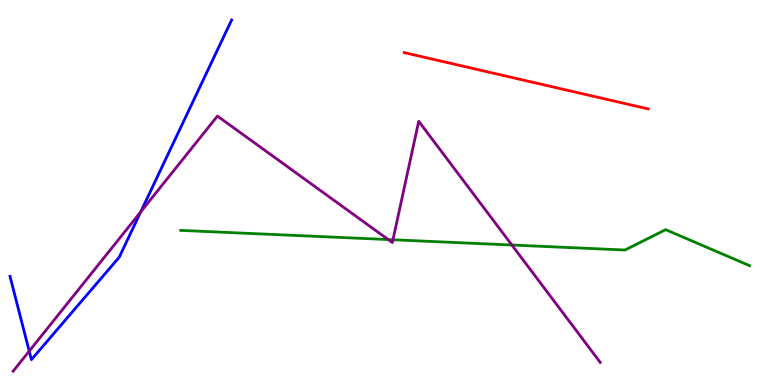[{'lines': ['blue', 'red'], 'intersections': []}, {'lines': ['green', 'red'], 'intersections': []}, {'lines': ['purple', 'red'], 'intersections': []}, {'lines': ['blue', 'green'], 'intersections': []}, {'lines': ['blue', 'purple'], 'intersections': [{'x': 0.377, 'y': 0.88}, {'x': 1.82, 'y': 4.5}]}, {'lines': ['green', 'purple'], 'intersections': [{'x': 5.01, 'y': 3.78}, {'x': 5.07, 'y': 3.77}, {'x': 6.6, 'y': 3.64}]}]